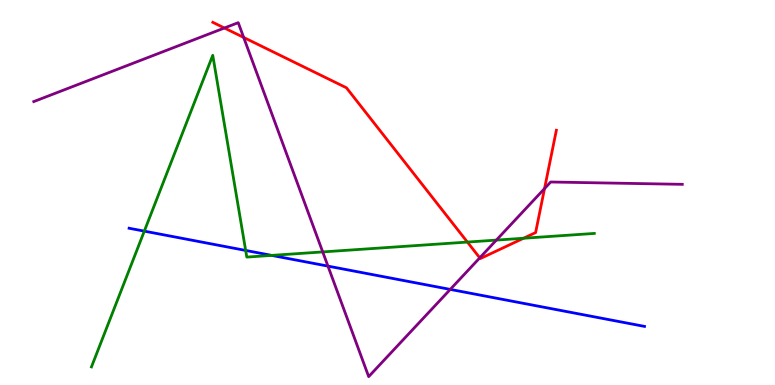[{'lines': ['blue', 'red'], 'intersections': []}, {'lines': ['green', 'red'], 'intersections': [{'x': 6.03, 'y': 3.71}, {'x': 6.76, 'y': 3.81}]}, {'lines': ['purple', 'red'], 'intersections': [{'x': 2.9, 'y': 9.27}, {'x': 3.14, 'y': 9.03}, {'x': 6.19, 'y': 3.3}, {'x': 7.03, 'y': 5.1}]}, {'lines': ['blue', 'green'], 'intersections': [{'x': 1.86, 'y': 4.0}, {'x': 3.17, 'y': 3.5}, {'x': 3.51, 'y': 3.37}]}, {'lines': ['blue', 'purple'], 'intersections': [{'x': 4.23, 'y': 3.09}, {'x': 5.81, 'y': 2.48}]}, {'lines': ['green', 'purple'], 'intersections': [{'x': 4.16, 'y': 3.46}, {'x': 6.4, 'y': 3.76}]}]